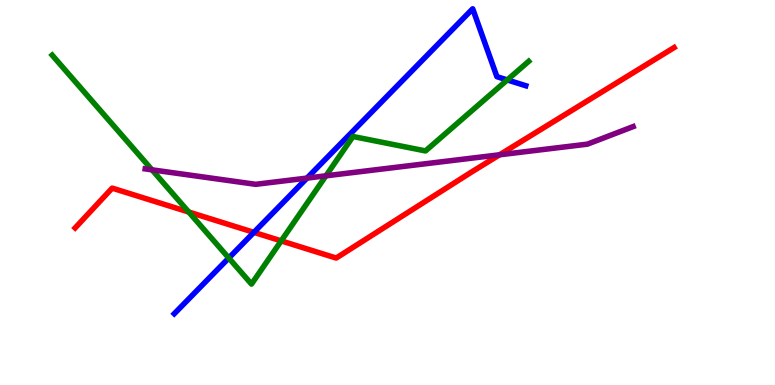[{'lines': ['blue', 'red'], 'intersections': [{'x': 3.28, 'y': 3.96}]}, {'lines': ['green', 'red'], 'intersections': [{'x': 2.44, 'y': 4.49}, {'x': 3.63, 'y': 3.74}]}, {'lines': ['purple', 'red'], 'intersections': [{'x': 6.45, 'y': 5.98}]}, {'lines': ['blue', 'green'], 'intersections': [{'x': 2.95, 'y': 3.3}, {'x': 6.55, 'y': 7.92}]}, {'lines': ['blue', 'purple'], 'intersections': [{'x': 3.96, 'y': 5.37}]}, {'lines': ['green', 'purple'], 'intersections': [{'x': 1.96, 'y': 5.59}, {'x': 4.21, 'y': 5.43}]}]